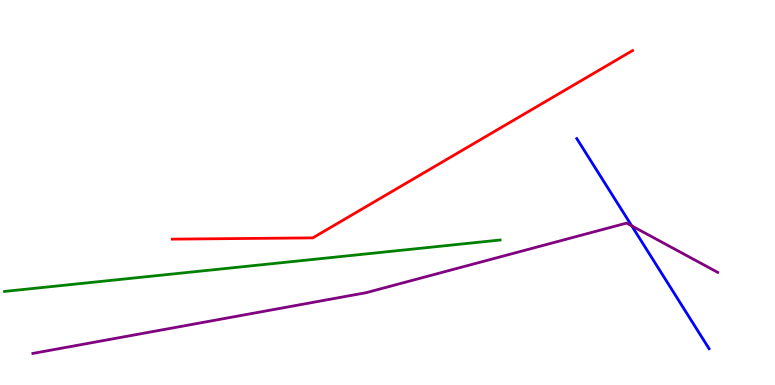[{'lines': ['blue', 'red'], 'intersections': []}, {'lines': ['green', 'red'], 'intersections': []}, {'lines': ['purple', 'red'], 'intersections': []}, {'lines': ['blue', 'green'], 'intersections': []}, {'lines': ['blue', 'purple'], 'intersections': [{'x': 8.15, 'y': 4.13}]}, {'lines': ['green', 'purple'], 'intersections': []}]